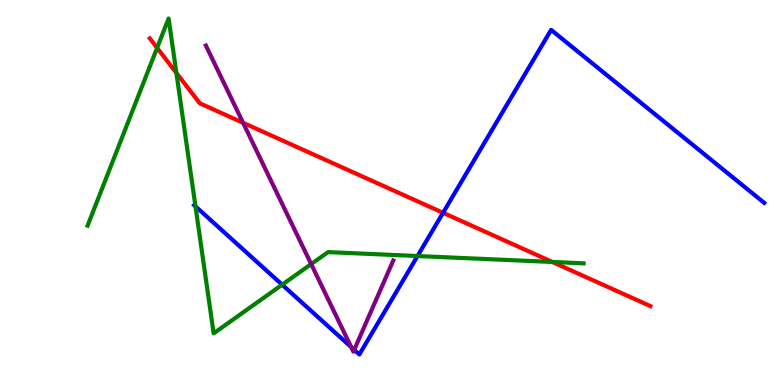[{'lines': ['blue', 'red'], 'intersections': [{'x': 5.72, 'y': 4.47}]}, {'lines': ['green', 'red'], 'intersections': [{'x': 2.03, 'y': 8.76}, {'x': 2.28, 'y': 8.11}, {'x': 7.13, 'y': 3.2}]}, {'lines': ['purple', 'red'], 'intersections': [{'x': 3.14, 'y': 6.81}]}, {'lines': ['blue', 'green'], 'intersections': [{'x': 2.52, 'y': 4.64}, {'x': 3.64, 'y': 2.61}, {'x': 5.39, 'y': 3.35}]}, {'lines': ['blue', 'purple'], 'intersections': [{'x': 4.53, 'y': 0.984}, {'x': 4.57, 'y': 0.913}]}, {'lines': ['green', 'purple'], 'intersections': [{'x': 4.02, 'y': 3.14}]}]